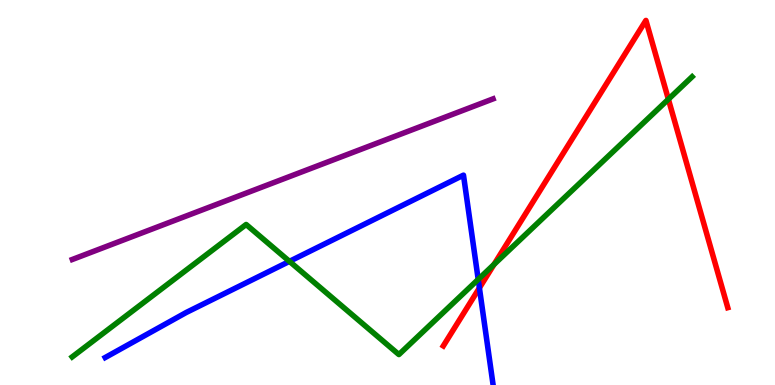[{'lines': ['blue', 'red'], 'intersections': [{'x': 6.19, 'y': 2.52}]}, {'lines': ['green', 'red'], 'intersections': [{'x': 6.37, 'y': 3.13}, {'x': 8.62, 'y': 7.42}]}, {'lines': ['purple', 'red'], 'intersections': []}, {'lines': ['blue', 'green'], 'intersections': [{'x': 3.73, 'y': 3.21}, {'x': 6.17, 'y': 2.74}]}, {'lines': ['blue', 'purple'], 'intersections': []}, {'lines': ['green', 'purple'], 'intersections': []}]